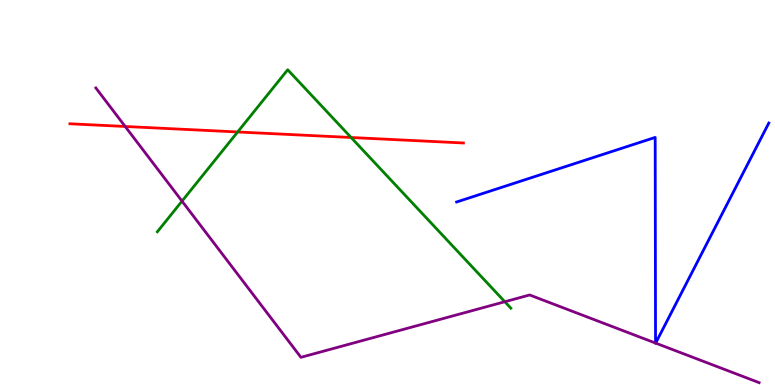[{'lines': ['blue', 'red'], 'intersections': []}, {'lines': ['green', 'red'], 'intersections': [{'x': 3.07, 'y': 6.57}, {'x': 4.53, 'y': 6.43}]}, {'lines': ['purple', 'red'], 'intersections': [{'x': 1.62, 'y': 6.71}]}, {'lines': ['blue', 'green'], 'intersections': []}, {'lines': ['blue', 'purple'], 'intersections': [{'x': 8.46, 'y': 1.09}, {'x': 8.46, 'y': 1.09}]}, {'lines': ['green', 'purple'], 'intersections': [{'x': 2.35, 'y': 4.78}, {'x': 6.51, 'y': 2.16}]}]